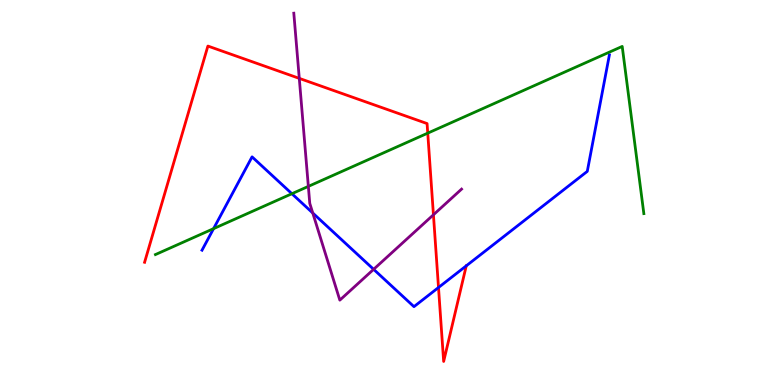[{'lines': ['blue', 'red'], 'intersections': [{'x': 5.66, 'y': 2.53}]}, {'lines': ['green', 'red'], 'intersections': [{'x': 5.52, 'y': 6.54}]}, {'lines': ['purple', 'red'], 'intersections': [{'x': 3.86, 'y': 7.96}, {'x': 5.59, 'y': 4.42}]}, {'lines': ['blue', 'green'], 'intersections': [{'x': 2.76, 'y': 4.06}, {'x': 3.77, 'y': 4.97}]}, {'lines': ['blue', 'purple'], 'intersections': [{'x': 4.04, 'y': 4.47}, {'x': 4.82, 'y': 3.0}]}, {'lines': ['green', 'purple'], 'intersections': [{'x': 3.98, 'y': 5.16}]}]